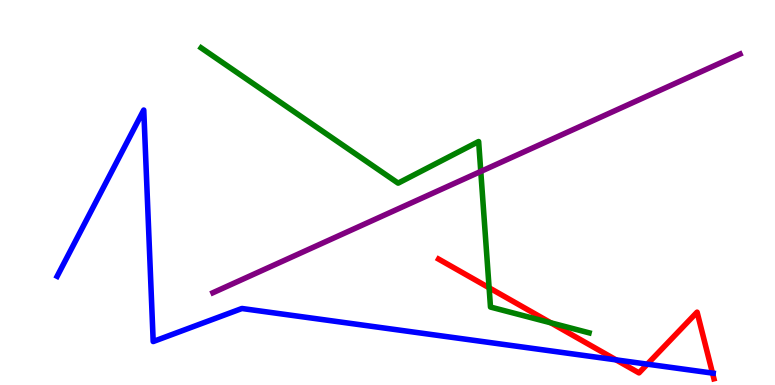[{'lines': ['blue', 'red'], 'intersections': [{'x': 7.95, 'y': 0.653}, {'x': 8.35, 'y': 0.541}, {'x': 9.19, 'y': 0.309}]}, {'lines': ['green', 'red'], 'intersections': [{'x': 6.31, 'y': 2.53}, {'x': 7.11, 'y': 1.62}]}, {'lines': ['purple', 'red'], 'intersections': []}, {'lines': ['blue', 'green'], 'intersections': []}, {'lines': ['blue', 'purple'], 'intersections': []}, {'lines': ['green', 'purple'], 'intersections': [{'x': 6.2, 'y': 5.55}]}]